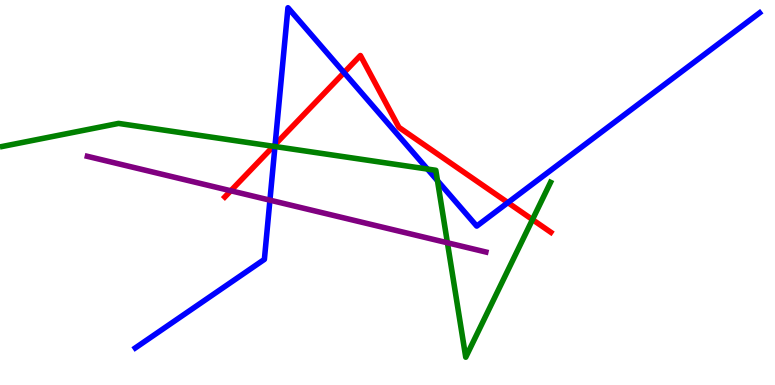[{'lines': ['blue', 'red'], 'intersections': [{'x': 3.55, 'y': 6.25}, {'x': 4.44, 'y': 8.11}, {'x': 6.55, 'y': 4.74}]}, {'lines': ['green', 'red'], 'intersections': [{'x': 3.53, 'y': 6.2}, {'x': 6.87, 'y': 4.3}]}, {'lines': ['purple', 'red'], 'intersections': [{'x': 2.98, 'y': 5.05}]}, {'lines': ['blue', 'green'], 'intersections': [{'x': 3.55, 'y': 6.19}, {'x': 5.52, 'y': 5.61}, {'x': 5.64, 'y': 5.31}]}, {'lines': ['blue', 'purple'], 'intersections': [{'x': 3.48, 'y': 4.8}]}, {'lines': ['green', 'purple'], 'intersections': [{'x': 5.77, 'y': 3.69}]}]